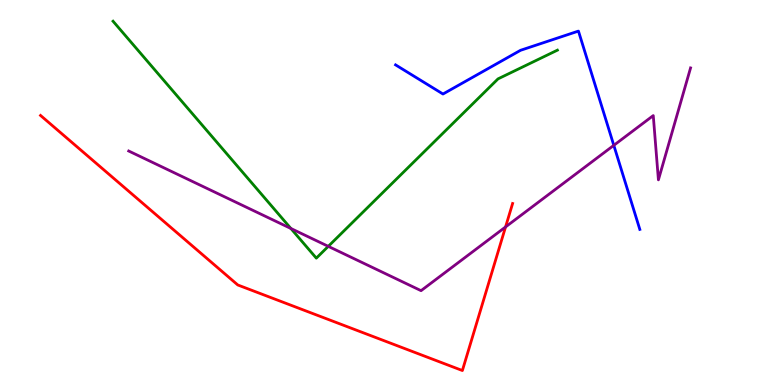[{'lines': ['blue', 'red'], 'intersections': []}, {'lines': ['green', 'red'], 'intersections': []}, {'lines': ['purple', 'red'], 'intersections': [{'x': 6.52, 'y': 4.11}]}, {'lines': ['blue', 'green'], 'intersections': []}, {'lines': ['blue', 'purple'], 'intersections': [{'x': 7.92, 'y': 6.23}]}, {'lines': ['green', 'purple'], 'intersections': [{'x': 3.75, 'y': 4.07}, {'x': 4.24, 'y': 3.6}]}]